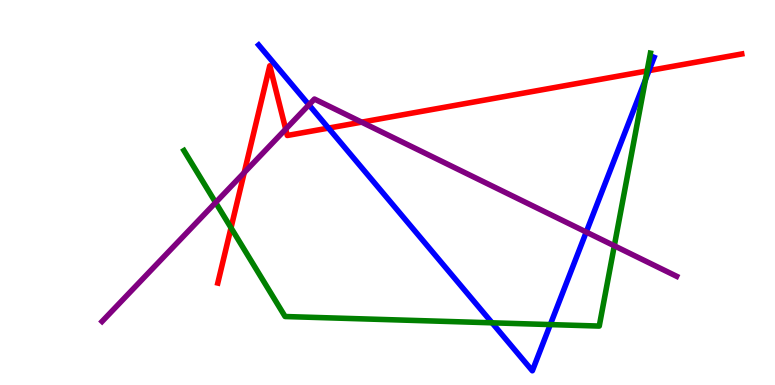[{'lines': ['blue', 'red'], 'intersections': [{'x': 4.24, 'y': 6.67}, {'x': 8.37, 'y': 8.17}]}, {'lines': ['green', 'red'], 'intersections': [{'x': 2.98, 'y': 4.08}, {'x': 8.35, 'y': 8.16}]}, {'lines': ['purple', 'red'], 'intersections': [{'x': 3.15, 'y': 5.52}, {'x': 3.69, 'y': 6.65}, {'x': 4.67, 'y': 6.83}]}, {'lines': ['blue', 'green'], 'intersections': [{'x': 6.35, 'y': 1.62}, {'x': 7.1, 'y': 1.57}, {'x': 8.33, 'y': 7.93}]}, {'lines': ['blue', 'purple'], 'intersections': [{'x': 3.99, 'y': 7.28}, {'x': 7.56, 'y': 3.97}]}, {'lines': ['green', 'purple'], 'intersections': [{'x': 2.78, 'y': 4.74}, {'x': 7.93, 'y': 3.62}]}]